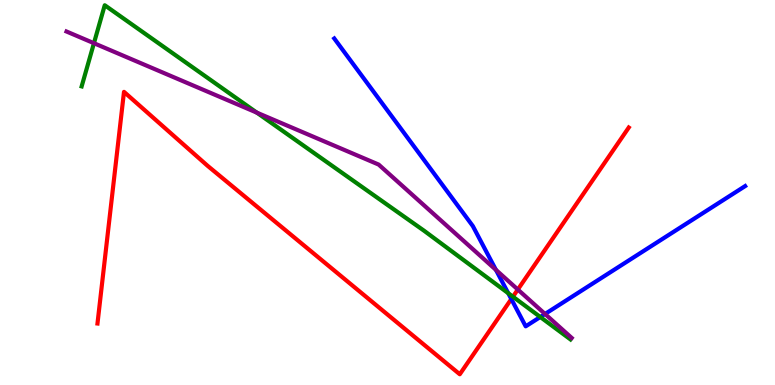[{'lines': ['blue', 'red'], 'intersections': [{'x': 6.6, 'y': 2.23}]}, {'lines': ['green', 'red'], 'intersections': [{'x': 6.62, 'y': 2.29}]}, {'lines': ['purple', 'red'], 'intersections': [{'x': 6.68, 'y': 2.48}]}, {'lines': ['blue', 'green'], 'intersections': [{'x': 6.56, 'y': 2.38}, {'x': 6.97, 'y': 1.77}]}, {'lines': ['blue', 'purple'], 'intersections': [{'x': 6.4, 'y': 2.99}, {'x': 7.03, 'y': 1.84}]}, {'lines': ['green', 'purple'], 'intersections': [{'x': 1.21, 'y': 8.88}, {'x': 3.31, 'y': 7.07}]}]